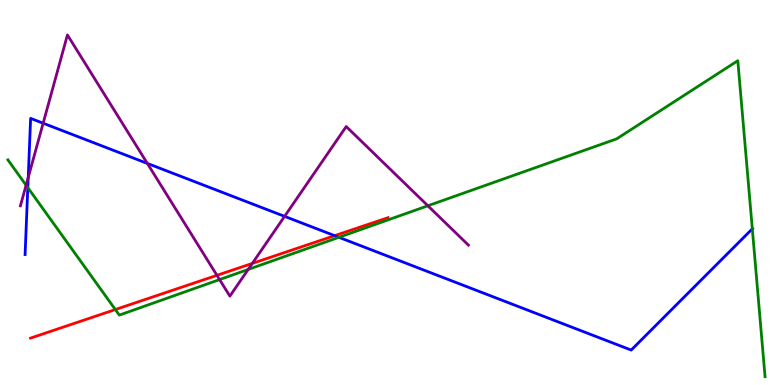[{'lines': ['blue', 'red'], 'intersections': [{'x': 4.32, 'y': 3.88}]}, {'lines': ['green', 'red'], 'intersections': [{'x': 1.49, 'y': 1.96}]}, {'lines': ['purple', 'red'], 'intersections': [{'x': 2.8, 'y': 2.85}, {'x': 3.26, 'y': 3.16}]}, {'lines': ['blue', 'green'], 'intersections': [{'x': 0.359, 'y': 5.13}, {'x': 4.37, 'y': 3.84}, {'x': 9.71, 'y': 4.06}]}, {'lines': ['blue', 'purple'], 'intersections': [{'x': 0.364, 'y': 5.39}, {'x': 0.557, 'y': 6.8}, {'x': 1.9, 'y': 5.76}, {'x': 3.67, 'y': 4.38}]}, {'lines': ['green', 'purple'], 'intersections': [{'x': 0.337, 'y': 5.19}, {'x': 2.83, 'y': 2.74}, {'x': 3.2, 'y': 3.0}, {'x': 5.52, 'y': 4.66}]}]